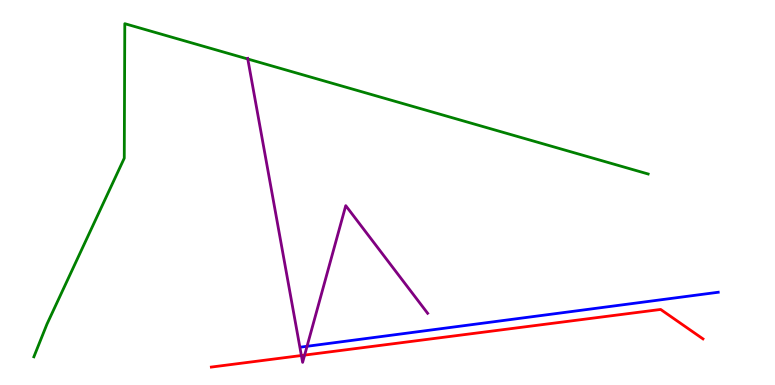[{'lines': ['blue', 'red'], 'intersections': []}, {'lines': ['green', 'red'], 'intersections': []}, {'lines': ['purple', 'red'], 'intersections': [{'x': 3.89, 'y': 0.766}, {'x': 3.93, 'y': 0.777}]}, {'lines': ['blue', 'green'], 'intersections': []}, {'lines': ['blue', 'purple'], 'intersections': [{'x': 3.96, 'y': 1.01}]}, {'lines': ['green', 'purple'], 'intersections': [{'x': 3.2, 'y': 8.47}]}]